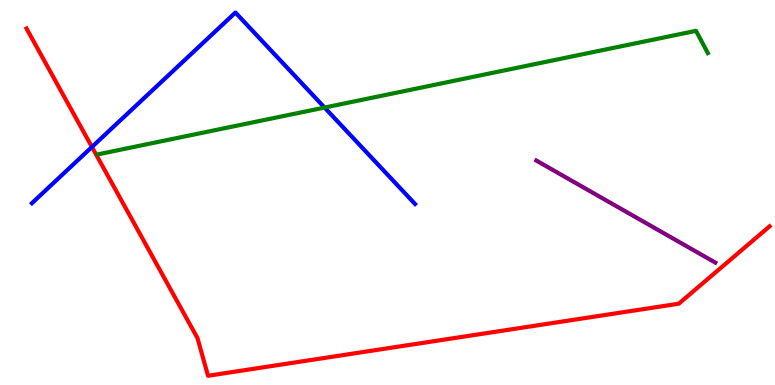[{'lines': ['blue', 'red'], 'intersections': [{'x': 1.19, 'y': 6.18}]}, {'lines': ['green', 'red'], 'intersections': []}, {'lines': ['purple', 'red'], 'intersections': []}, {'lines': ['blue', 'green'], 'intersections': [{'x': 4.19, 'y': 7.21}]}, {'lines': ['blue', 'purple'], 'intersections': []}, {'lines': ['green', 'purple'], 'intersections': []}]